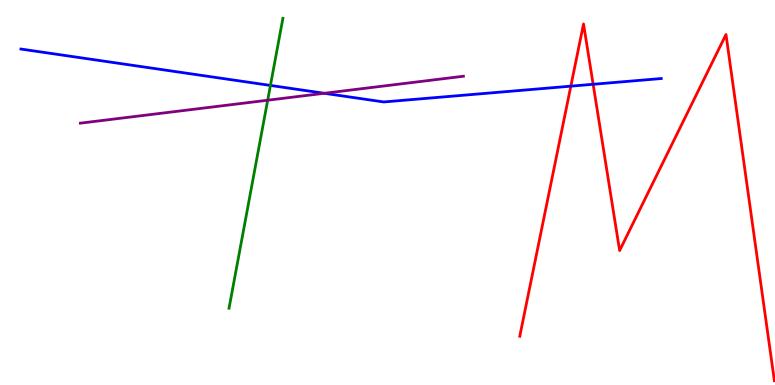[{'lines': ['blue', 'red'], 'intersections': [{'x': 7.37, 'y': 7.76}, {'x': 7.65, 'y': 7.81}]}, {'lines': ['green', 'red'], 'intersections': []}, {'lines': ['purple', 'red'], 'intersections': []}, {'lines': ['blue', 'green'], 'intersections': [{'x': 3.49, 'y': 7.78}]}, {'lines': ['blue', 'purple'], 'intersections': [{'x': 4.18, 'y': 7.58}]}, {'lines': ['green', 'purple'], 'intersections': [{'x': 3.45, 'y': 7.4}]}]